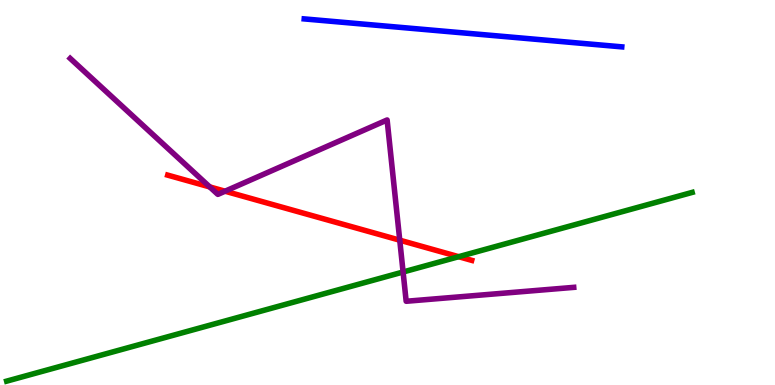[{'lines': ['blue', 'red'], 'intersections': []}, {'lines': ['green', 'red'], 'intersections': [{'x': 5.92, 'y': 3.33}]}, {'lines': ['purple', 'red'], 'intersections': [{'x': 2.71, 'y': 5.15}, {'x': 2.9, 'y': 5.03}, {'x': 5.16, 'y': 3.76}]}, {'lines': ['blue', 'green'], 'intersections': []}, {'lines': ['blue', 'purple'], 'intersections': []}, {'lines': ['green', 'purple'], 'intersections': [{'x': 5.2, 'y': 2.94}]}]